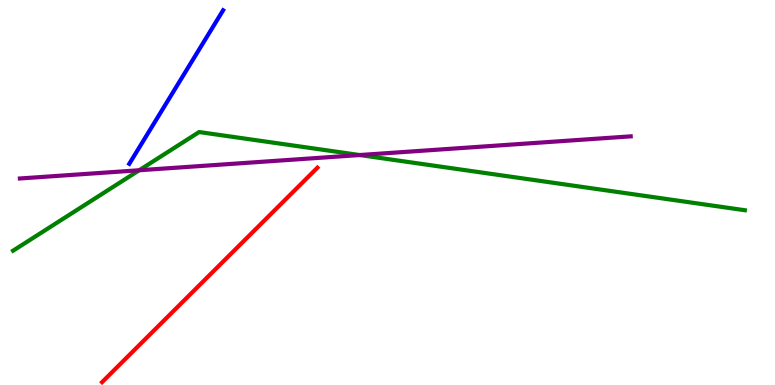[{'lines': ['blue', 'red'], 'intersections': []}, {'lines': ['green', 'red'], 'intersections': []}, {'lines': ['purple', 'red'], 'intersections': []}, {'lines': ['blue', 'green'], 'intersections': []}, {'lines': ['blue', 'purple'], 'intersections': []}, {'lines': ['green', 'purple'], 'intersections': [{'x': 1.8, 'y': 5.58}, {'x': 4.64, 'y': 5.97}]}]